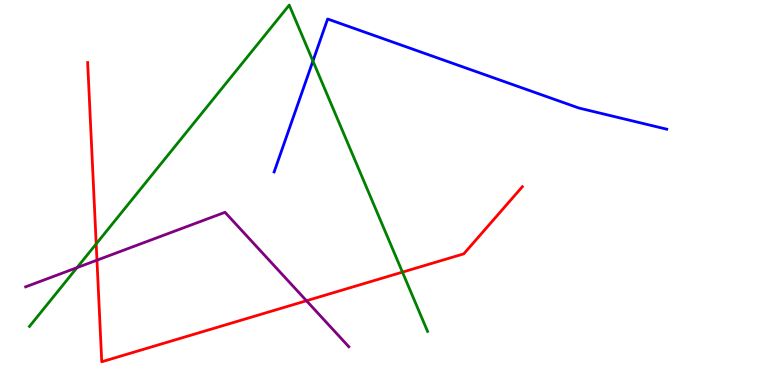[{'lines': ['blue', 'red'], 'intersections': []}, {'lines': ['green', 'red'], 'intersections': [{'x': 1.24, 'y': 3.67}, {'x': 5.19, 'y': 2.93}]}, {'lines': ['purple', 'red'], 'intersections': [{'x': 1.25, 'y': 3.24}, {'x': 3.95, 'y': 2.19}]}, {'lines': ['blue', 'green'], 'intersections': [{'x': 4.04, 'y': 8.42}]}, {'lines': ['blue', 'purple'], 'intersections': []}, {'lines': ['green', 'purple'], 'intersections': [{'x': 0.993, 'y': 3.05}]}]